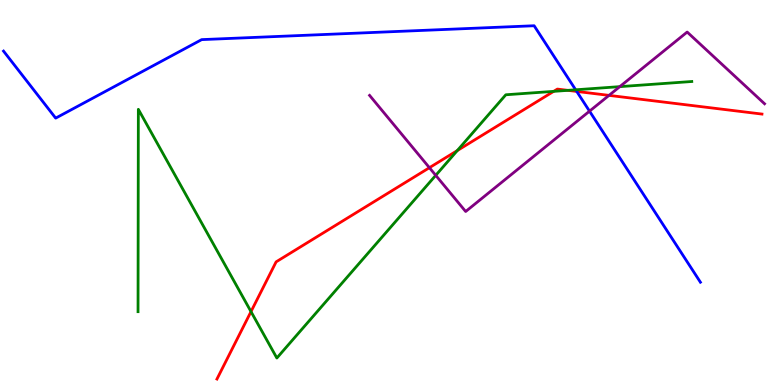[{'lines': ['blue', 'red'], 'intersections': [{'x': 7.44, 'y': 7.63}]}, {'lines': ['green', 'red'], 'intersections': [{'x': 3.24, 'y': 1.91}, {'x': 5.9, 'y': 6.09}, {'x': 7.14, 'y': 7.63}, {'x': 7.33, 'y': 7.65}]}, {'lines': ['purple', 'red'], 'intersections': [{'x': 5.54, 'y': 5.64}, {'x': 7.86, 'y': 7.52}]}, {'lines': ['blue', 'green'], 'intersections': [{'x': 7.43, 'y': 7.67}]}, {'lines': ['blue', 'purple'], 'intersections': [{'x': 7.61, 'y': 7.11}]}, {'lines': ['green', 'purple'], 'intersections': [{'x': 5.62, 'y': 5.45}, {'x': 8.0, 'y': 7.75}]}]